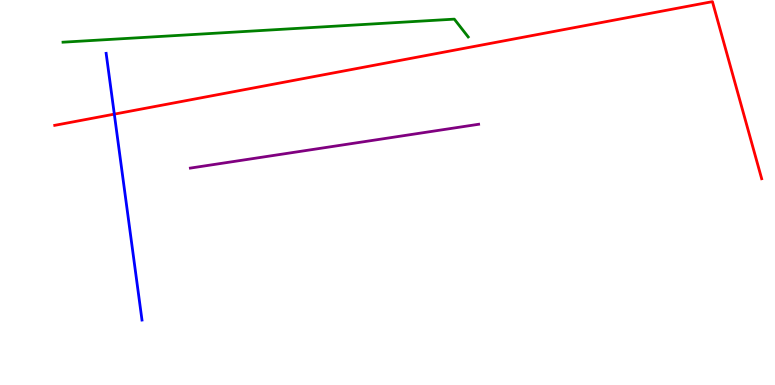[{'lines': ['blue', 'red'], 'intersections': [{'x': 1.48, 'y': 7.04}]}, {'lines': ['green', 'red'], 'intersections': []}, {'lines': ['purple', 'red'], 'intersections': []}, {'lines': ['blue', 'green'], 'intersections': []}, {'lines': ['blue', 'purple'], 'intersections': []}, {'lines': ['green', 'purple'], 'intersections': []}]